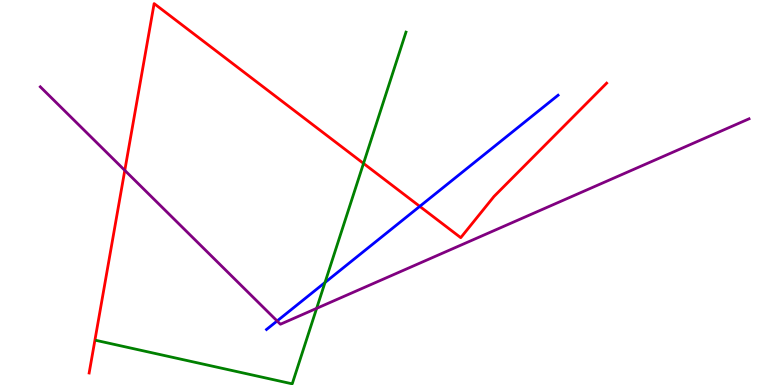[{'lines': ['blue', 'red'], 'intersections': [{'x': 5.42, 'y': 4.64}]}, {'lines': ['green', 'red'], 'intersections': [{'x': 4.69, 'y': 5.76}]}, {'lines': ['purple', 'red'], 'intersections': [{'x': 1.61, 'y': 5.57}]}, {'lines': ['blue', 'green'], 'intersections': [{'x': 4.19, 'y': 2.66}]}, {'lines': ['blue', 'purple'], 'intersections': [{'x': 3.58, 'y': 1.66}]}, {'lines': ['green', 'purple'], 'intersections': [{'x': 4.09, 'y': 1.99}]}]